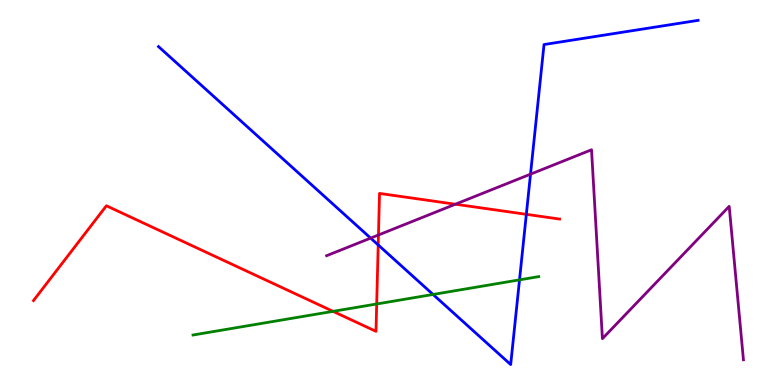[{'lines': ['blue', 'red'], 'intersections': [{'x': 4.88, 'y': 3.64}, {'x': 6.79, 'y': 4.43}]}, {'lines': ['green', 'red'], 'intersections': [{'x': 4.3, 'y': 1.91}, {'x': 4.86, 'y': 2.1}]}, {'lines': ['purple', 'red'], 'intersections': [{'x': 4.88, 'y': 3.9}, {'x': 5.88, 'y': 4.7}]}, {'lines': ['blue', 'green'], 'intersections': [{'x': 5.59, 'y': 2.35}, {'x': 6.7, 'y': 2.73}]}, {'lines': ['blue', 'purple'], 'intersections': [{'x': 4.78, 'y': 3.82}, {'x': 6.85, 'y': 5.48}]}, {'lines': ['green', 'purple'], 'intersections': []}]